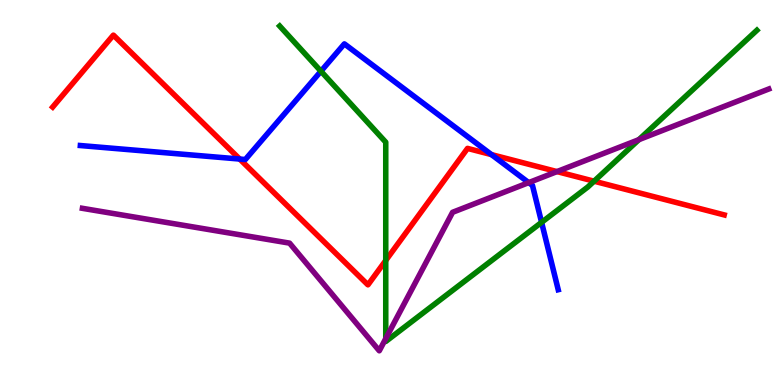[{'lines': ['blue', 'red'], 'intersections': [{'x': 3.09, 'y': 5.87}, {'x': 6.34, 'y': 5.98}]}, {'lines': ['green', 'red'], 'intersections': [{'x': 4.98, 'y': 3.23}, {'x': 7.67, 'y': 5.29}]}, {'lines': ['purple', 'red'], 'intersections': [{'x': 7.19, 'y': 5.54}]}, {'lines': ['blue', 'green'], 'intersections': [{'x': 4.14, 'y': 8.15}, {'x': 6.99, 'y': 4.22}]}, {'lines': ['blue', 'purple'], 'intersections': [{'x': 6.82, 'y': 5.26}]}, {'lines': ['green', 'purple'], 'intersections': [{'x': 4.98, 'y': 1.21}, {'x': 8.24, 'y': 6.37}]}]